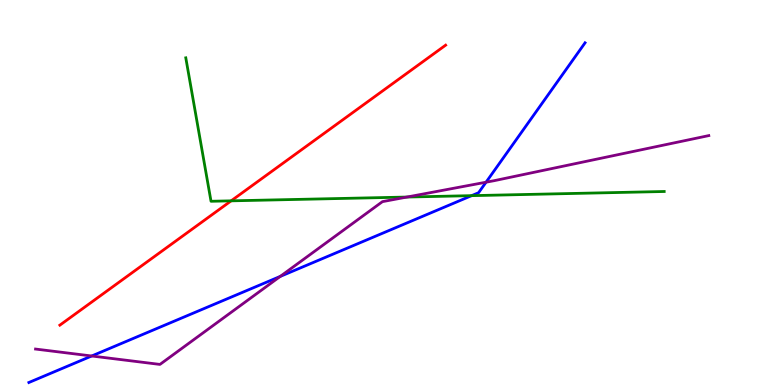[{'lines': ['blue', 'red'], 'intersections': []}, {'lines': ['green', 'red'], 'intersections': [{'x': 2.98, 'y': 4.78}]}, {'lines': ['purple', 'red'], 'intersections': []}, {'lines': ['blue', 'green'], 'intersections': [{'x': 6.09, 'y': 4.92}]}, {'lines': ['blue', 'purple'], 'intersections': [{'x': 1.18, 'y': 0.753}, {'x': 3.62, 'y': 2.82}, {'x': 6.27, 'y': 5.27}]}, {'lines': ['green', 'purple'], 'intersections': [{'x': 5.25, 'y': 4.88}]}]